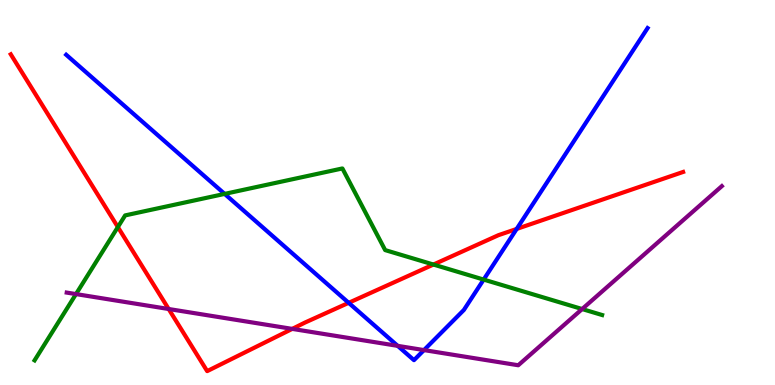[{'lines': ['blue', 'red'], 'intersections': [{'x': 4.5, 'y': 2.13}, {'x': 6.67, 'y': 4.05}]}, {'lines': ['green', 'red'], 'intersections': [{'x': 1.52, 'y': 4.1}, {'x': 5.59, 'y': 3.13}]}, {'lines': ['purple', 'red'], 'intersections': [{'x': 2.18, 'y': 1.97}, {'x': 3.77, 'y': 1.46}]}, {'lines': ['blue', 'green'], 'intersections': [{'x': 2.9, 'y': 4.96}, {'x': 6.24, 'y': 2.74}]}, {'lines': ['blue', 'purple'], 'intersections': [{'x': 5.13, 'y': 1.02}, {'x': 5.47, 'y': 0.907}]}, {'lines': ['green', 'purple'], 'intersections': [{'x': 0.98, 'y': 2.36}, {'x': 7.51, 'y': 1.97}]}]